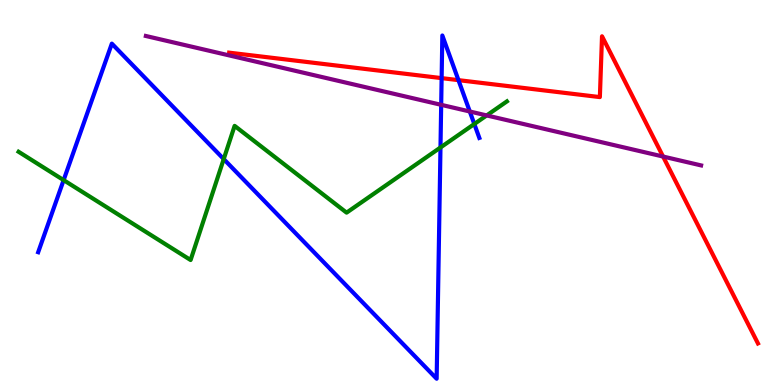[{'lines': ['blue', 'red'], 'intersections': [{'x': 5.7, 'y': 7.97}, {'x': 5.92, 'y': 7.92}]}, {'lines': ['green', 'red'], 'intersections': []}, {'lines': ['purple', 'red'], 'intersections': [{'x': 8.56, 'y': 5.93}]}, {'lines': ['blue', 'green'], 'intersections': [{'x': 0.821, 'y': 5.32}, {'x': 2.89, 'y': 5.87}, {'x': 5.68, 'y': 6.17}, {'x': 6.12, 'y': 6.78}]}, {'lines': ['blue', 'purple'], 'intersections': [{'x': 5.69, 'y': 7.28}, {'x': 6.06, 'y': 7.1}]}, {'lines': ['green', 'purple'], 'intersections': [{'x': 6.28, 'y': 7.0}]}]